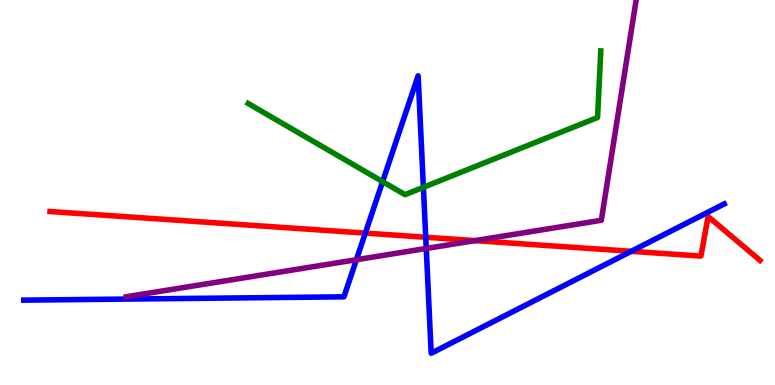[{'lines': ['blue', 'red'], 'intersections': [{'x': 4.71, 'y': 3.95}, {'x': 5.49, 'y': 3.84}, {'x': 8.14, 'y': 3.47}]}, {'lines': ['green', 'red'], 'intersections': []}, {'lines': ['purple', 'red'], 'intersections': [{'x': 6.13, 'y': 3.75}]}, {'lines': ['blue', 'green'], 'intersections': [{'x': 4.94, 'y': 5.28}, {'x': 5.46, 'y': 5.13}]}, {'lines': ['blue', 'purple'], 'intersections': [{'x': 4.6, 'y': 3.25}, {'x': 5.5, 'y': 3.55}]}, {'lines': ['green', 'purple'], 'intersections': []}]